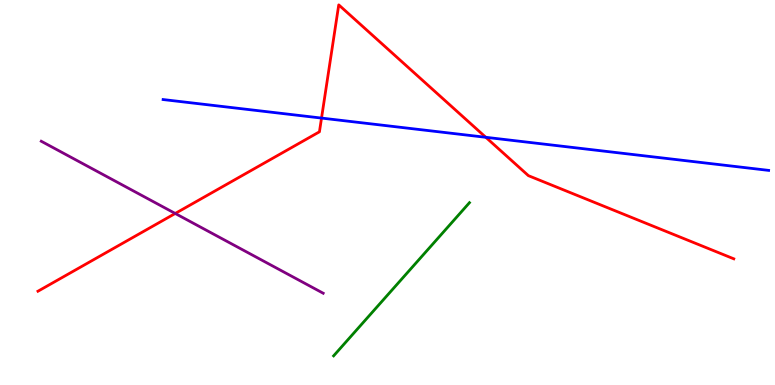[{'lines': ['blue', 'red'], 'intersections': [{'x': 4.15, 'y': 6.93}, {'x': 6.27, 'y': 6.43}]}, {'lines': ['green', 'red'], 'intersections': []}, {'lines': ['purple', 'red'], 'intersections': [{'x': 2.26, 'y': 4.46}]}, {'lines': ['blue', 'green'], 'intersections': []}, {'lines': ['blue', 'purple'], 'intersections': []}, {'lines': ['green', 'purple'], 'intersections': []}]